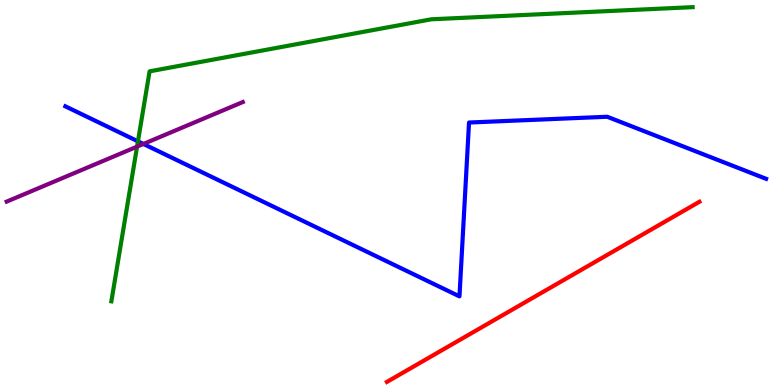[{'lines': ['blue', 'red'], 'intersections': []}, {'lines': ['green', 'red'], 'intersections': []}, {'lines': ['purple', 'red'], 'intersections': []}, {'lines': ['blue', 'green'], 'intersections': [{'x': 1.78, 'y': 6.33}]}, {'lines': ['blue', 'purple'], 'intersections': [{'x': 1.85, 'y': 6.26}]}, {'lines': ['green', 'purple'], 'intersections': [{'x': 1.77, 'y': 6.19}]}]